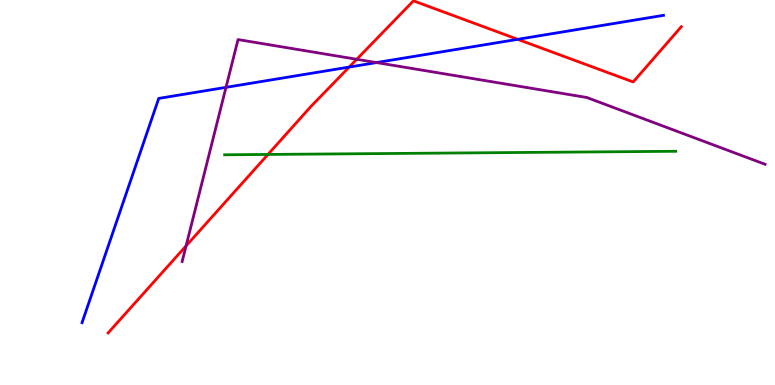[{'lines': ['blue', 'red'], 'intersections': [{'x': 4.51, 'y': 8.26}, {'x': 6.68, 'y': 8.98}]}, {'lines': ['green', 'red'], 'intersections': [{'x': 3.46, 'y': 5.99}]}, {'lines': ['purple', 'red'], 'intersections': [{'x': 2.4, 'y': 3.61}, {'x': 4.6, 'y': 8.46}]}, {'lines': ['blue', 'green'], 'intersections': []}, {'lines': ['blue', 'purple'], 'intersections': [{'x': 2.92, 'y': 7.73}, {'x': 4.86, 'y': 8.37}]}, {'lines': ['green', 'purple'], 'intersections': []}]